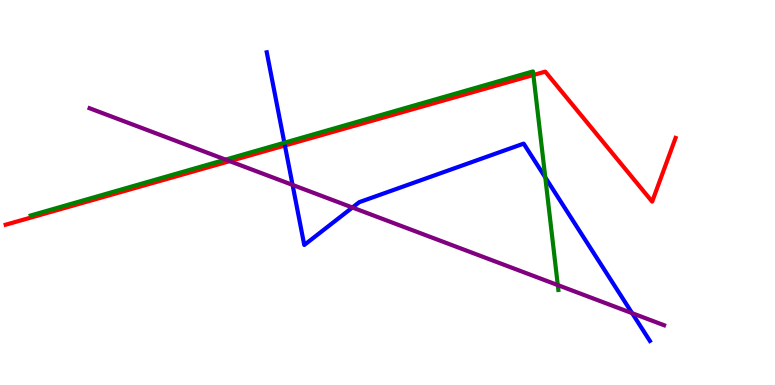[{'lines': ['blue', 'red'], 'intersections': [{'x': 3.68, 'y': 6.22}]}, {'lines': ['green', 'red'], 'intersections': [{'x': 6.88, 'y': 8.05}]}, {'lines': ['purple', 'red'], 'intersections': [{'x': 2.96, 'y': 5.81}]}, {'lines': ['blue', 'green'], 'intersections': [{'x': 3.67, 'y': 6.29}, {'x': 7.04, 'y': 5.39}]}, {'lines': ['blue', 'purple'], 'intersections': [{'x': 3.78, 'y': 5.2}, {'x': 4.55, 'y': 4.61}, {'x': 8.16, 'y': 1.87}]}, {'lines': ['green', 'purple'], 'intersections': [{'x': 2.91, 'y': 5.85}, {'x': 7.2, 'y': 2.6}]}]